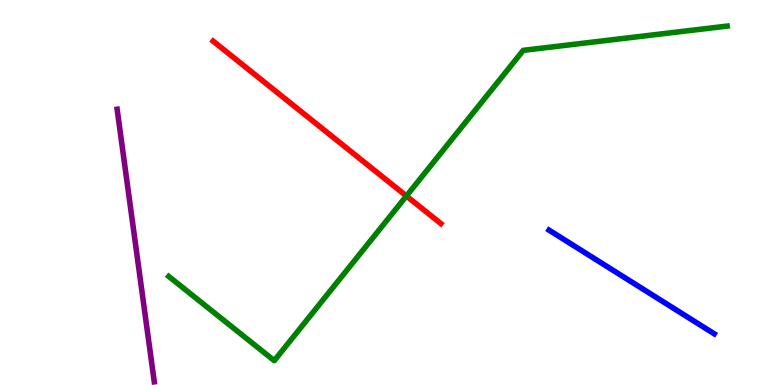[{'lines': ['blue', 'red'], 'intersections': []}, {'lines': ['green', 'red'], 'intersections': [{'x': 5.24, 'y': 4.91}]}, {'lines': ['purple', 'red'], 'intersections': []}, {'lines': ['blue', 'green'], 'intersections': []}, {'lines': ['blue', 'purple'], 'intersections': []}, {'lines': ['green', 'purple'], 'intersections': []}]